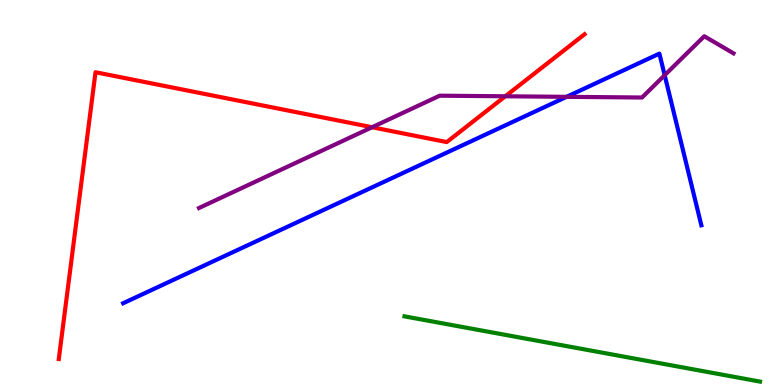[{'lines': ['blue', 'red'], 'intersections': []}, {'lines': ['green', 'red'], 'intersections': []}, {'lines': ['purple', 'red'], 'intersections': [{'x': 4.8, 'y': 6.7}, {'x': 6.52, 'y': 7.5}]}, {'lines': ['blue', 'green'], 'intersections': []}, {'lines': ['blue', 'purple'], 'intersections': [{'x': 7.31, 'y': 7.48}, {'x': 8.58, 'y': 8.05}]}, {'lines': ['green', 'purple'], 'intersections': []}]